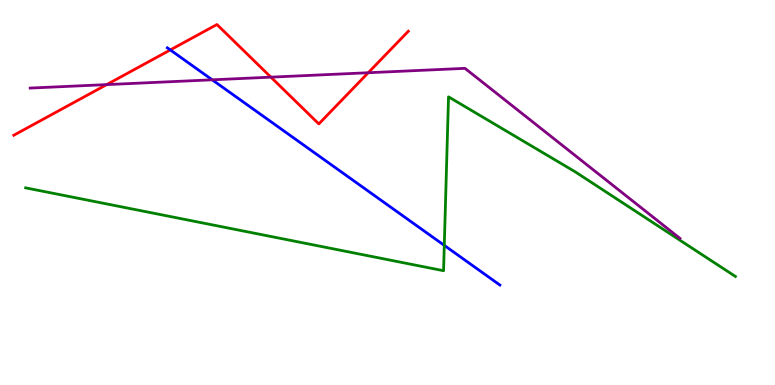[{'lines': ['blue', 'red'], 'intersections': [{'x': 2.2, 'y': 8.7}]}, {'lines': ['green', 'red'], 'intersections': []}, {'lines': ['purple', 'red'], 'intersections': [{'x': 1.38, 'y': 7.8}, {'x': 3.5, 'y': 8.0}, {'x': 4.75, 'y': 8.11}]}, {'lines': ['blue', 'green'], 'intersections': [{'x': 5.73, 'y': 3.63}]}, {'lines': ['blue', 'purple'], 'intersections': [{'x': 2.74, 'y': 7.93}]}, {'lines': ['green', 'purple'], 'intersections': []}]